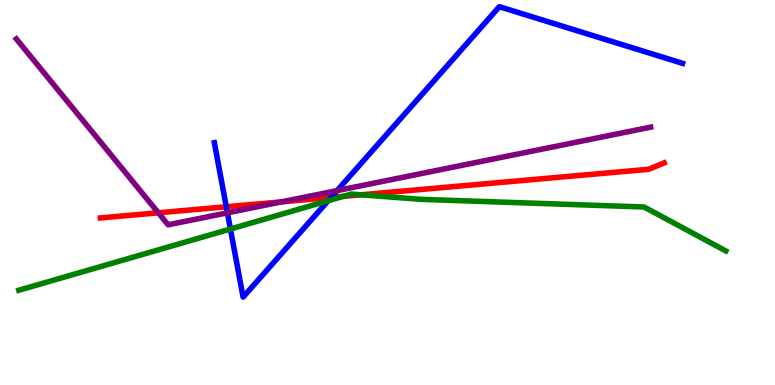[{'lines': ['blue', 'red'], 'intersections': [{'x': 2.92, 'y': 4.63}, {'x': 4.27, 'y': 4.87}]}, {'lines': ['green', 'red'], 'intersections': [{'x': 4.43, 'y': 4.9}, {'x': 4.66, 'y': 4.94}]}, {'lines': ['purple', 'red'], 'intersections': [{'x': 2.04, 'y': 4.47}, {'x': 3.63, 'y': 4.76}]}, {'lines': ['blue', 'green'], 'intersections': [{'x': 2.97, 'y': 4.05}, {'x': 4.23, 'y': 4.79}]}, {'lines': ['blue', 'purple'], 'intersections': [{'x': 2.93, 'y': 4.47}, {'x': 4.35, 'y': 5.05}]}, {'lines': ['green', 'purple'], 'intersections': []}]